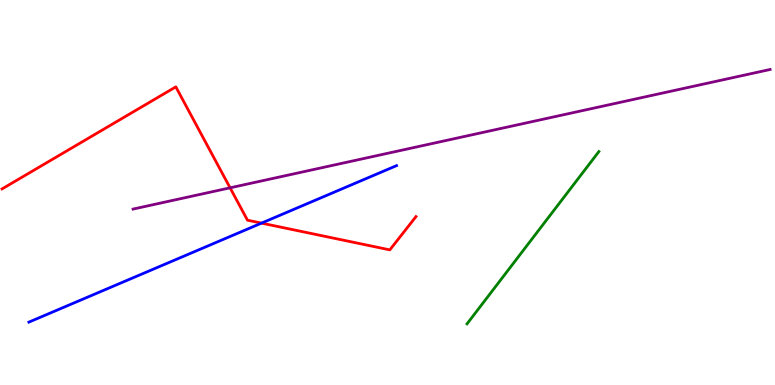[{'lines': ['blue', 'red'], 'intersections': [{'x': 3.37, 'y': 4.2}]}, {'lines': ['green', 'red'], 'intersections': []}, {'lines': ['purple', 'red'], 'intersections': [{'x': 2.97, 'y': 5.12}]}, {'lines': ['blue', 'green'], 'intersections': []}, {'lines': ['blue', 'purple'], 'intersections': []}, {'lines': ['green', 'purple'], 'intersections': []}]